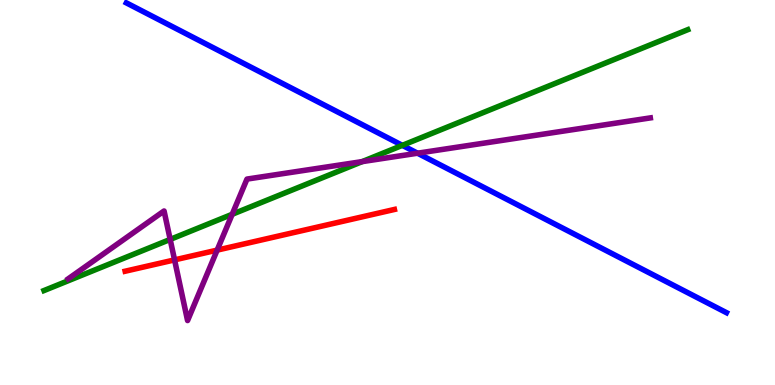[{'lines': ['blue', 'red'], 'intersections': []}, {'lines': ['green', 'red'], 'intersections': []}, {'lines': ['purple', 'red'], 'intersections': [{'x': 2.25, 'y': 3.25}, {'x': 2.8, 'y': 3.5}]}, {'lines': ['blue', 'green'], 'intersections': [{'x': 5.19, 'y': 6.22}]}, {'lines': ['blue', 'purple'], 'intersections': [{'x': 5.39, 'y': 6.02}]}, {'lines': ['green', 'purple'], 'intersections': [{'x': 2.2, 'y': 3.78}, {'x': 3.0, 'y': 4.43}, {'x': 4.67, 'y': 5.8}]}]